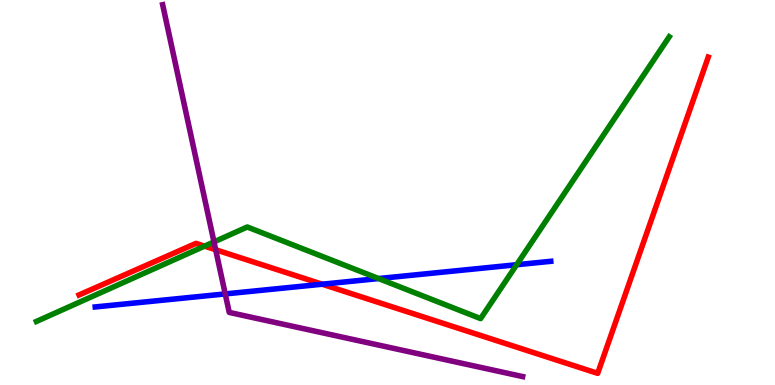[{'lines': ['blue', 'red'], 'intersections': [{'x': 4.16, 'y': 2.62}]}, {'lines': ['green', 'red'], 'intersections': [{'x': 2.64, 'y': 3.61}]}, {'lines': ['purple', 'red'], 'intersections': [{'x': 2.78, 'y': 3.51}]}, {'lines': ['blue', 'green'], 'intersections': [{'x': 4.89, 'y': 2.76}, {'x': 6.67, 'y': 3.12}]}, {'lines': ['blue', 'purple'], 'intersections': [{'x': 2.91, 'y': 2.37}]}, {'lines': ['green', 'purple'], 'intersections': [{'x': 2.76, 'y': 3.72}]}]